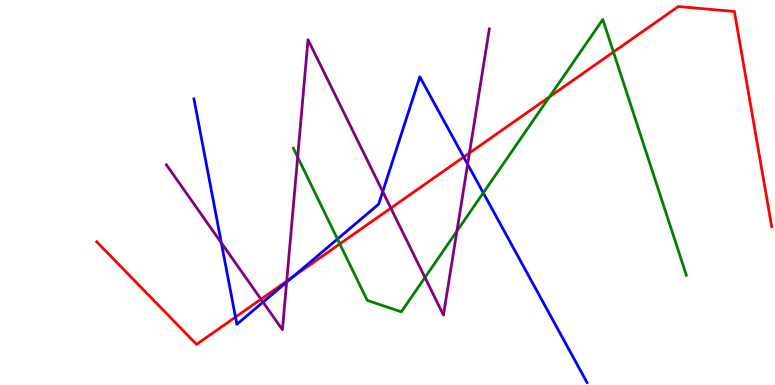[{'lines': ['blue', 'red'], 'intersections': [{'x': 3.04, 'y': 1.76}, {'x': 3.78, 'y': 2.81}, {'x': 5.98, 'y': 5.92}]}, {'lines': ['green', 'red'], 'intersections': [{'x': 4.38, 'y': 3.66}, {'x': 7.09, 'y': 7.48}, {'x': 7.92, 'y': 8.65}]}, {'lines': ['purple', 'red'], 'intersections': [{'x': 3.37, 'y': 2.23}, {'x': 3.7, 'y': 2.7}, {'x': 5.04, 'y': 4.59}, {'x': 6.06, 'y': 6.03}]}, {'lines': ['blue', 'green'], 'intersections': [{'x': 4.35, 'y': 3.79}, {'x': 6.24, 'y': 4.99}]}, {'lines': ['blue', 'purple'], 'intersections': [{'x': 2.86, 'y': 3.69}, {'x': 3.39, 'y': 2.15}, {'x': 3.7, 'y': 2.67}, {'x': 4.94, 'y': 5.02}, {'x': 6.03, 'y': 5.73}]}, {'lines': ['green', 'purple'], 'intersections': [{'x': 3.84, 'y': 5.92}, {'x': 5.48, 'y': 2.79}, {'x': 5.9, 'y': 4.0}]}]